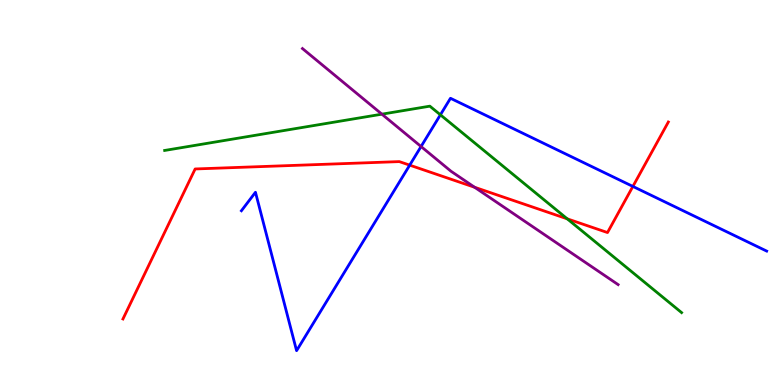[{'lines': ['blue', 'red'], 'intersections': [{'x': 5.29, 'y': 5.71}, {'x': 8.17, 'y': 5.16}]}, {'lines': ['green', 'red'], 'intersections': [{'x': 7.32, 'y': 4.32}]}, {'lines': ['purple', 'red'], 'intersections': [{'x': 6.12, 'y': 5.14}]}, {'lines': ['blue', 'green'], 'intersections': [{'x': 5.68, 'y': 7.02}]}, {'lines': ['blue', 'purple'], 'intersections': [{'x': 5.43, 'y': 6.19}]}, {'lines': ['green', 'purple'], 'intersections': [{'x': 4.93, 'y': 7.03}]}]